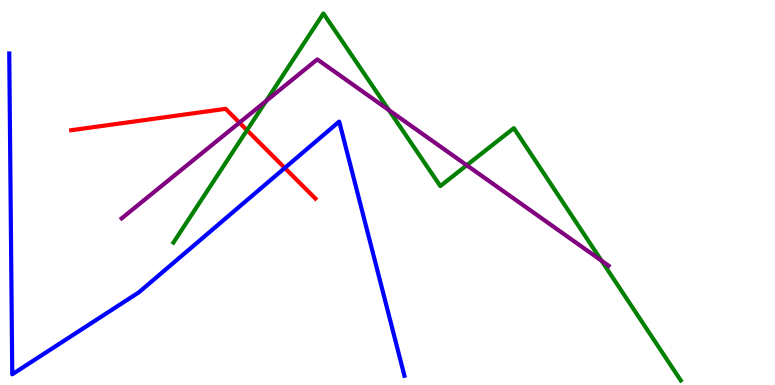[{'lines': ['blue', 'red'], 'intersections': [{'x': 3.67, 'y': 5.64}]}, {'lines': ['green', 'red'], 'intersections': [{'x': 3.19, 'y': 6.62}]}, {'lines': ['purple', 'red'], 'intersections': [{'x': 3.09, 'y': 6.81}]}, {'lines': ['blue', 'green'], 'intersections': []}, {'lines': ['blue', 'purple'], 'intersections': []}, {'lines': ['green', 'purple'], 'intersections': [{'x': 3.43, 'y': 7.38}, {'x': 5.02, 'y': 7.14}, {'x': 6.02, 'y': 5.71}, {'x': 7.76, 'y': 3.23}]}]